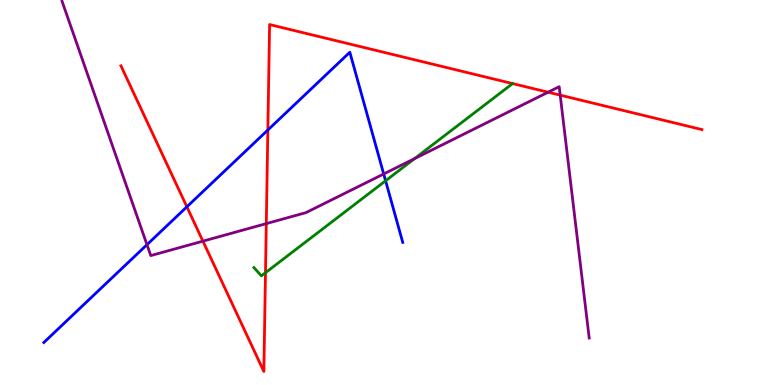[{'lines': ['blue', 'red'], 'intersections': [{'x': 2.41, 'y': 4.63}, {'x': 3.46, 'y': 6.62}]}, {'lines': ['green', 'red'], 'intersections': [{'x': 3.43, 'y': 2.92}, {'x': 6.61, 'y': 7.83}]}, {'lines': ['purple', 'red'], 'intersections': [{'x': 2.62, 'y': 3.74}, {'x': 3.44, 'y': 4.19}, {'x': 7.07, 'y': 7.61}, {'x': 7.23, 'y': 7.53}]}, {'lines': ['blue', 'green'], 'intersections': [{'x': 4.98, 'y': 5.3}]}, {'lines': ['blue', 'purple'], 'intersections': [{'x': 1.9, 'y': 3.64}, {'x': 4.95, 'y': 5.48}]}, {'lines': ['green', 'purple'], 'intersections': [{'x': 5.35, 'y': 5.88}]}]